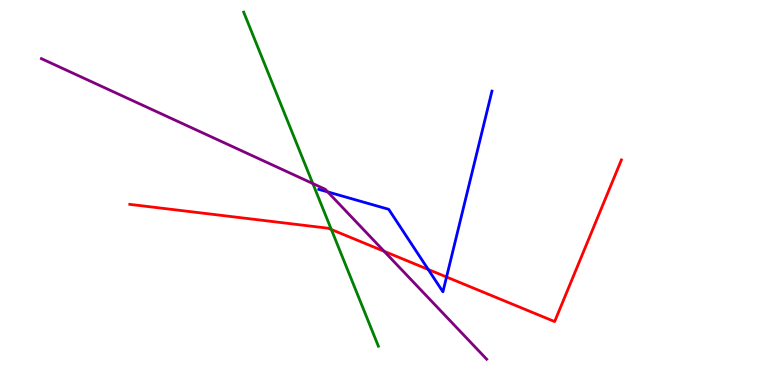[{'lines': ['blue', 'red'], 'intersections': [{'x': 5.53, 'y': 3.0}, {'x': 5.76, 'y': 2.81}]}, {'lines': ['green', 'red'], 'intersections': [{'x': 4.28, 'y': 4.04}]}, {'lines': ['purple', 'red'], 'intersections': [{'x': 4.96, 'y': 3.47}]}, {'lines': ['blue', 'green'], 'intersections': []}, {'lines': ['blue', 'purple'], 'intersections': [{'x': 4.23, 'y': 5.02}]}, {'lines': ['green', 'purple'], 'intersections': [{'x': 4.04, 'y': 5.23}]}]